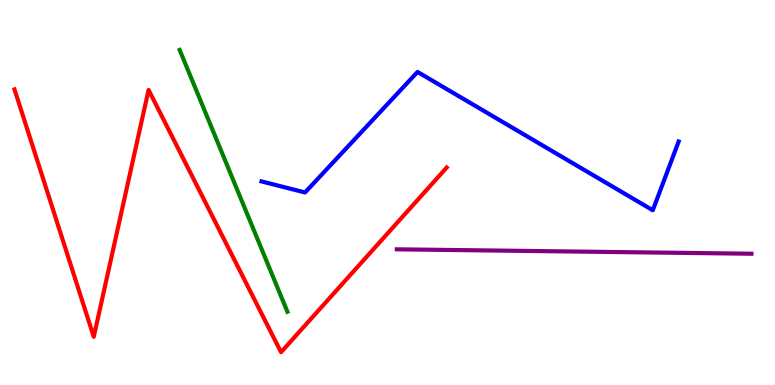[{'lines': ['blue', 'red'], 'intersections': []}, {'lines': ['green', 'red'], 'intersections': []}, {'lines': ['purple', 'red'], 'intersections': []}, {'lines': ['blue', 'green'], 'intersections': []}, {'lines': ['blue', 'purple'], 'intersections': []}, {'lines': ['green', 'purple'], 'intersections': []}]